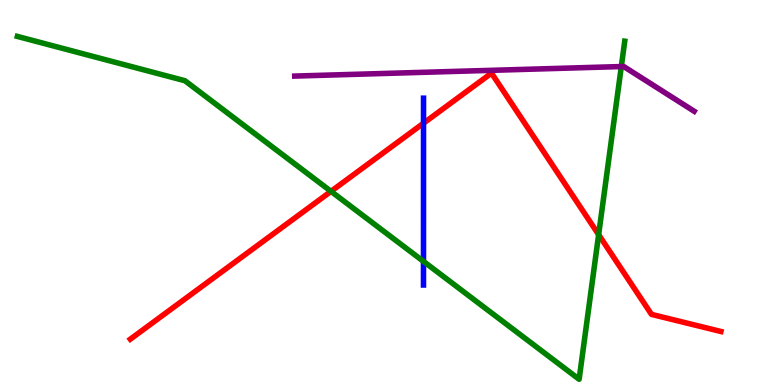[{'lines': ['blue', 'red'], 'intersections': [{'x': 5.46, 'y': 6.8}]}, {'lines': ['green', 'red'], 'intersections': [{'x': 4.27, 'y': 5.03}, {'x': 7.72, 'y': 3.9}]}, {'lines': ['purple', 'red'], 'intersections': []}, {'lines': ['blue', 'green'], 'intersections': [{'x': 5.46, 'y': 3.21}]}, {'lines': ['blue', 'purple'], 'intersections': []}, {'lines': ['green', 'purple'], 'intersections': [{'x': 8.02, 'y': 8.27}]}]